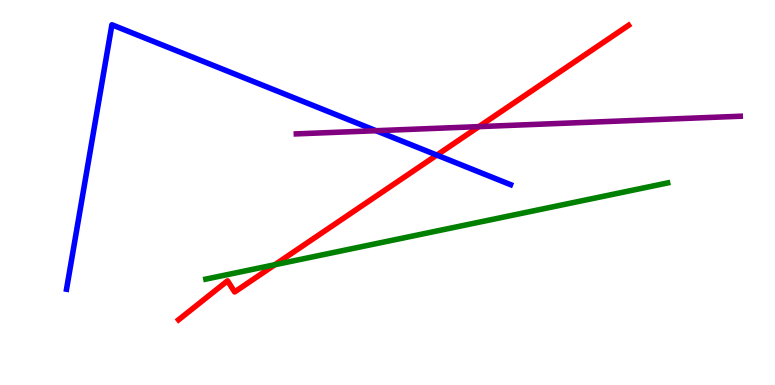[{'lines': ['blue', 'red'], 'intersections': [{'x': 5.64, 'y': 5.97}]}, {'lines': ['green', 'red'], 'intersections': [{'x': 3.55, 'y': 3.12}]}, {'lines': ['purple', 'red'], 'intersections': [{'x': 6.18, 'y': 6.71}]}, {'lines': ['blue', 'green'], 'intersections': []}, {'lines': ['blue', 'purple'], 'intersections': [{'x': 4.85, 'y': 6.6}]}, {'lines': ['green', 'purple'], 'intersections': []}]